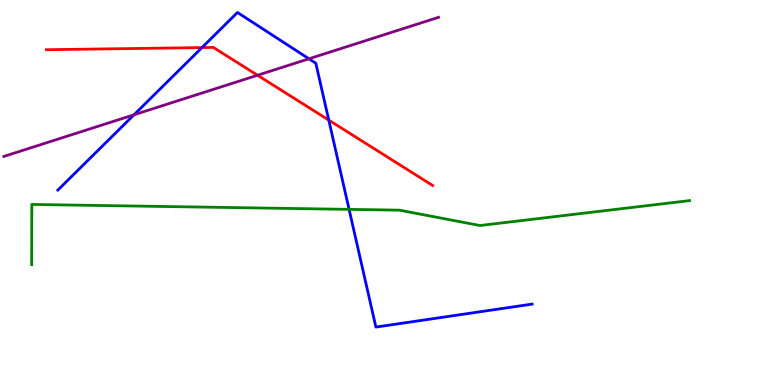[{'lines': ['blue', 'red'], 'intersections': [{'x': 2.61, 'y': 8.76}, {'x': 4.24, 'y': 6.88}]}, {'lines': ['green', 'red'], 'intersections': []}, {'lines': ['purple', 'red'], 'intersections': [{'x': 3.32, 'y': 8.05}]}, {'lines': ['blue', 'green'], 'intersections': [{'x': 4.5, 'y': 4.56}]}, {'lines': ['blue', 'purple'], 'intersections': [{'x': 1.73, 'y': 7.02}, {'x': 3.99, 'y': 8.47}]}, {'lines': ['green', 'purple'], 'intersections': []}]